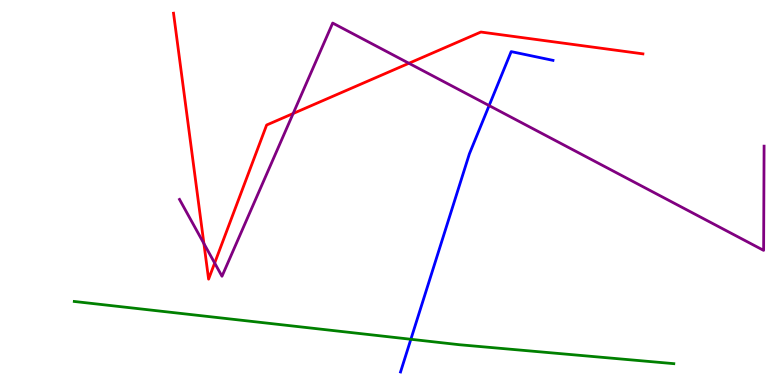[{'lines': ['blue', 'red'], 'intersections': []}, {'lines': ['green', 'red'], 'intersections': []}, {'lines': ['purple', 'red'], 'intersections': [{'x': 2.63, 'y': 3.67}, {'x': 2.77, 'y': 3.17}, {'x': 3.78, 'y': 7.05}, {'x': 5.28, 'y': 8.36}]}, {'lines': ['blue', 'green'], 'intersections': [{'x': 5.3, 'y': 1.19}]}, {'lines': ['blue', 'purple'], 'intersections': [{'x': 6.31, 'y': 7.26}]}, {'lines': ['green', 'purple'], 'intersections': []}]